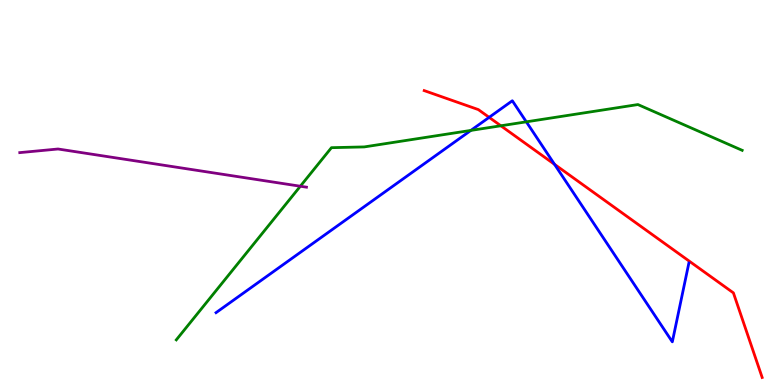[{'lines': ['blue', 'red'], 'intersections': [{'x': 6.31, 'y': 6.95}, {'x': 7.16, 'y': 5.73}]}, {'lines': ['green', 'red'], 'intersections': [{'x': 6.46, 'y': 6.73}]}, {'lines': ['purple', 'red'], 'intersections': []}, {'lines': ['blue', 'green'], 'intersections': [{'x': 6.08, 'y': 6.61}, {'x': 6.79, 'y': 6.84}]}, {'lines': ['blue', 'purple'], 'intersections': []}, {'lines': ['green', 'purple'], 'intersections': [{'x': 3.88, 'y': 5.16}]}]